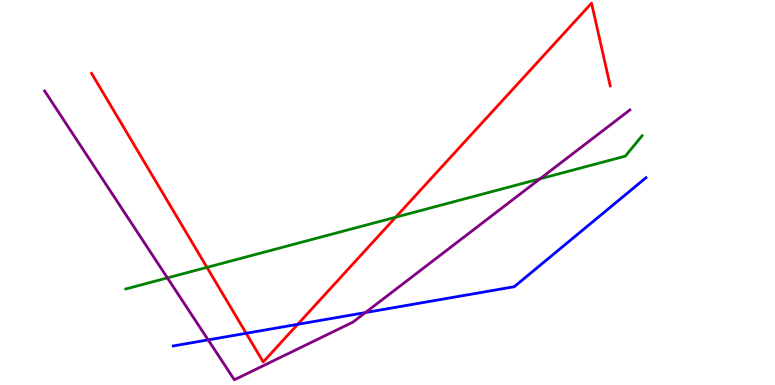[{'lines': ['blue', 'red'], 'intersections': [{'x': 3.18, 'y': 1.34}, {'x': 3.84, 'y': 1.58}]}, {'lines': ['green', 'red'], 'intersections': [{'x': 2.67, 'y': 3.06}, {'x': 5.11, 'y': 4.36}]}, {'lines': ['purple', 'red'], 'intersections': []}, {'lines': ['blue', 'green'], 'intersections': []}, {'lines': ['blue', 'purple'], 'intersections': [{'x': 2.69, 'y': 1.17}, {'x': 4.72, 'y': 1.88}]}, {'lines': ['green', 'purple'], 'intersections': [{'x': 2.16, 'y': 2.78}, {'x': 6.97, 'y': 5.35}]}]